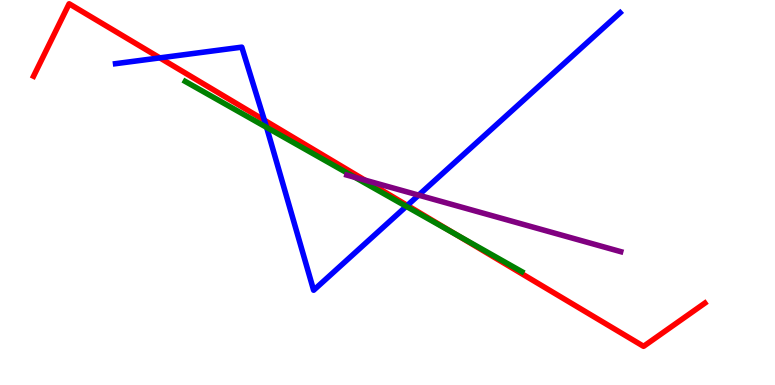[{'lines': ['blue', 'red'], 'intersections': [{'x': 2.06, 'y': 8.5}, {'x': 3.41, 'y': 6.88}, {'x': 5.26, 'y': 4.66}]}, {'lines': ['green', 'red'], 'intersections': [{'x': 5.88, 'y': 3.92}]}, {'lines': ['purple', 'red'], 'intersections': [{'x': 4.71, 'y': 5.32}]}, {'lines': ['blue', 'green'], 'intersections': [{'x': 3.44, 'y': 6.69}, {'x': 5.24, 'y': 4.64}]}, {'lines': ['blue', 'purple'], 'intersections': [{'x': 5.4, 'y': 4.93}]}, {'lines': ['green', 'purple'], 'intersections': [{'x': 4.58, 'y': 5.39}]}]